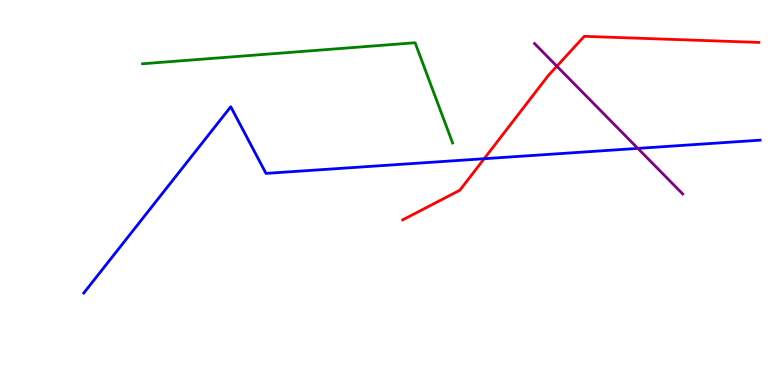[{'lines': ['blue', 'red'], 'intersections': [{'x': 6.25, 'y': 5.88}]}, {'lines': ['green', 'red'], 'intersections': []}, {'lines': ['purple', 'red'], 'intersections': [{'x': 7.19, 'y': 8.28}]}, {'lines': ['blue', 'green'], 'intersections': []}, {'lines': ['blue', 'purple'], 'intersections': [{'x': 8.23, 'y': 6.15}]}, {'lines': ['green', 'purple'], 'intersections': []}]